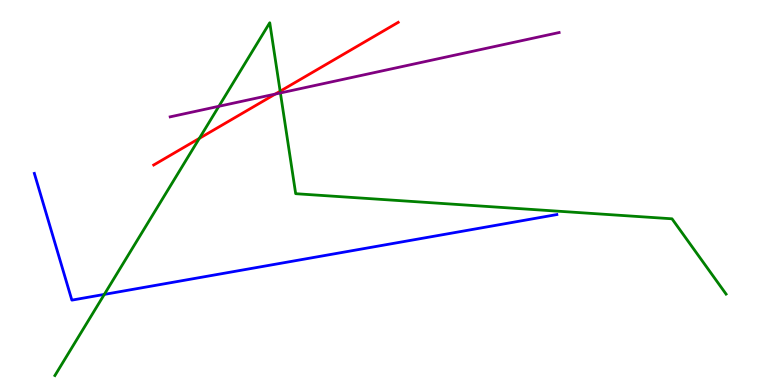[{'lines': ['blue', 'red'], 'intersections': []}, {'lines': ['green', 'red'], 'intersections': [{'x': 2.57, 'y': 6.41}, {'x': 3.61, 'y': 7.63}]}, {'lines': ['purple', 'red'], 'intersections': [{'x': 3.55, 'y': 7.56}]}, {'lines': ['blue', 'green'], 'intersections': [{'x': 1.35, 'y': 2.35}]}, {'lines': ['blue', 'purple'], 'intersections': []}, {'lines': ['green', 'purple'], 'intersections': [{'x': 2.82, 'y': 7.24}, {'x': 3.62, 'y': 7.59}]}]